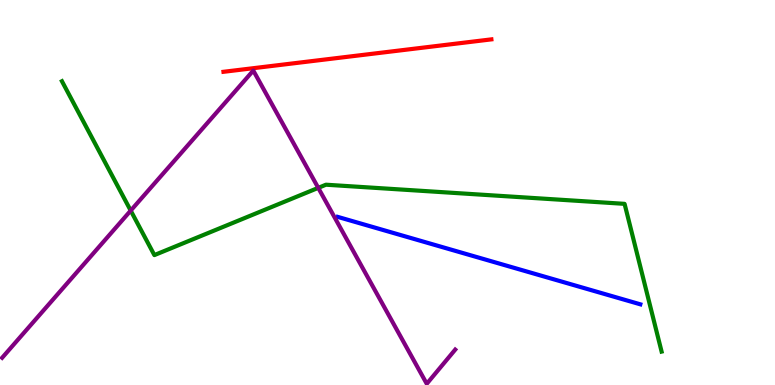[{'lines': ['blue', 'red'], 'intersections': []}, {'lines': ['green', 'red'], 'intersections': []}, {'lines': ['purple', 'red'], 'intersections': []}, {'lines': ['blue', 'green'], 'intersections': []}, {'lines': ['blue', 'purple'], 'intersections': []}, {'lines': ['green', 'purple'], 'intersections': [{'x': 1.69, 'y': 4.53}, {'x': 4.11, 'y': 5.12}]}]